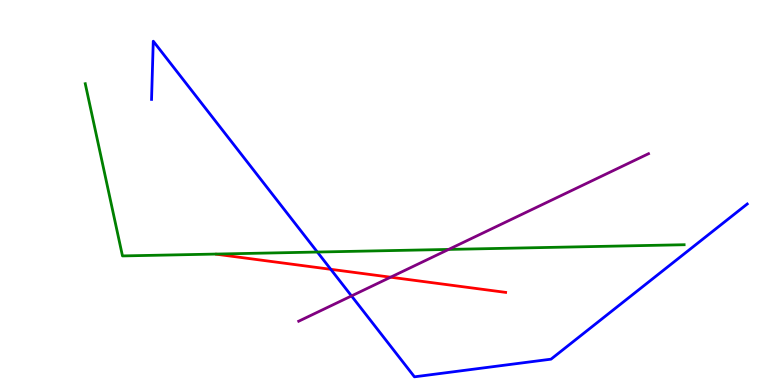[{'lines': ['blue', 'red'], 'intersections': [{'x': 4.27, 'y': 3.0}]}, {'lines': ['green', 'red'], 'intersections': []}, {'lines': ['purple', 'red'], 'intersections': [{'x': 5.04, 'y': 2.8}]}, {'lines': ['blue', 'green'], 'intersections': [{'x': 4.09, 'y': 3.45}]}, {'lines': ['blue', 'purple'], 'intersections': [{'x': 4.54, 'y': 2.31}]}, {'lines': ['green', 'purple'], 'intersections': [{'x': 5.79, 'y': 3.52}]}]